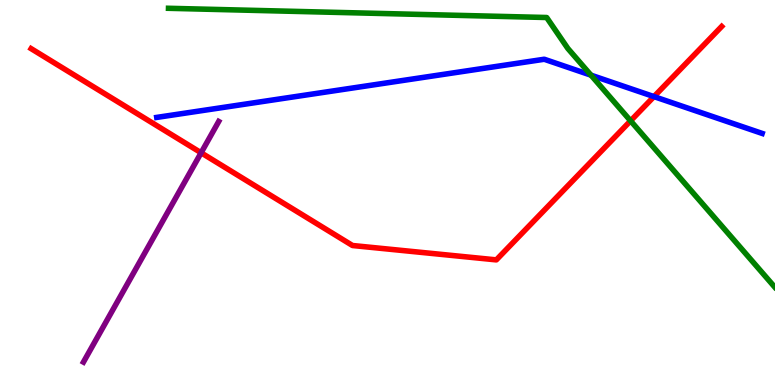[{'lines': ['blue', 'red'], 'intersections': [{'x': 8.44, 'y': 7.49}]}, {'lines': ['green', 'red'], 'intersections': [{'x': 8.14, 'y': 6.86}]}, {'lines': ['purple', 'red'], 'intersections': [{'x': 2.6, 'y': 6.03}]}, {'lines': ['blue', 'green'], 'intersections': [{'x': 7.63, 'y': 8.05}]}, {'lines': ['blue', 'purple'], 'intersections': []}, {'lines': ['green', 'purple'], 'intersections': []}]